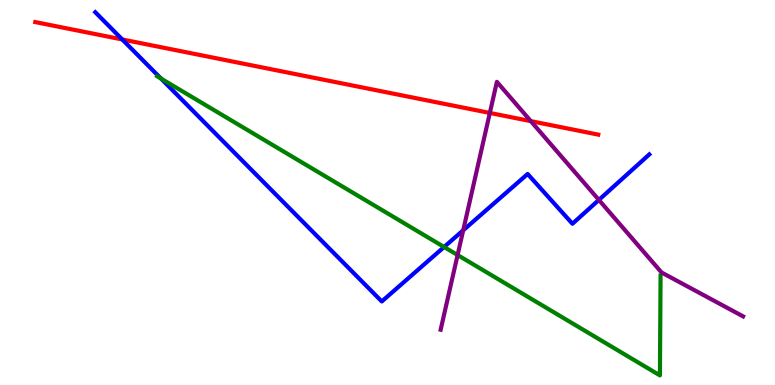[{'lines': ['blue', 'red'], 'intersections': [{'x': 1.58, 'y': 8.97}]}, {'lines': ['green', 'red'], 'intersections': []}, {'lines': ['purple', 'red'], 'intersections': [{'x': 6.32, 'y': 7.07}, {'x': 6.85, 'y': 6.85}]}, {'lines': ['blue', 'green'], 'intersections': [{'x': 2.08, 'y': 7.96}, {'x': 5.73, 'y': 3.58}]}, {'lines': ['blue', 'purple'], 'intersections': [{'x': 5.98, 'y': 4.02}, {'x': 7.73, 'y': 4.81}]}, {'lines': ['green', 'purple'], 'intersections': [{'x': 5.9, 'y': 3.38}]}]